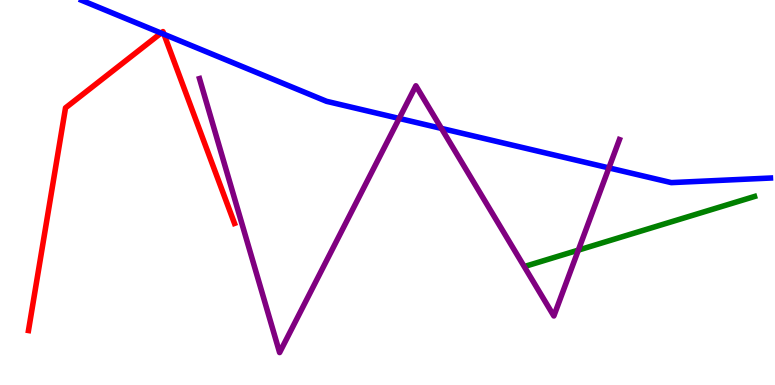[{'lines': ['blue', 'red'], 'intersections': [{'x': 2.08, 'y': 9.14}, {'x': 2.12, 'y': 9.11}]}, {'lines': ['green', 'red'], 'intersections': []}, {'lines': ['purple', 'red'], 'intersections': []}, {'lines': ['blue', 'green'], 'intersections': []}, {'lines': ['blue', 'purple'], 'intersections': [{'x': 5.15, 'y': 6.92}, {'x': 5.7, 'y': 6.66}, {'x': 7.86, 'y': 5.64}]}, {'lines': ['green', 'purple'], 'intersections': [{'x': 7.46, 'y': 3.5}]}]